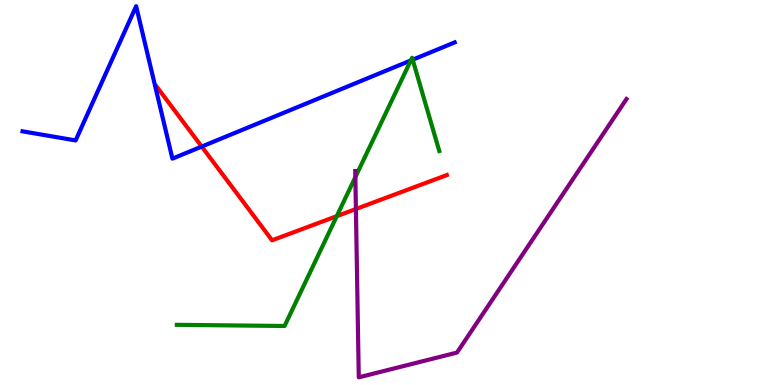[{'lines': ['blue', 'red'], 'intersections': [{'x': 2.6, 'y': 6.19}]}, {'lines': ['green', 'red'], 'intersections': [{'x': 4.35, 'y': 4.39}]}, {'lines': ['purple', 'red'], 'intersections': [{'x': 4.59, 'y': 4.57}]}, {'lines': ['blue', 'green'], 'intersections': [{'x': 5.3, 'y': 8.43}, {'x': 5.32, 'y': 8.45}]}, {'lines': ['blue', 'purple'], 'intersections': []}, {'lines': ['green', 'purple'], 'intersections': [{'x': 4.59, 'y': 5.4}]}]